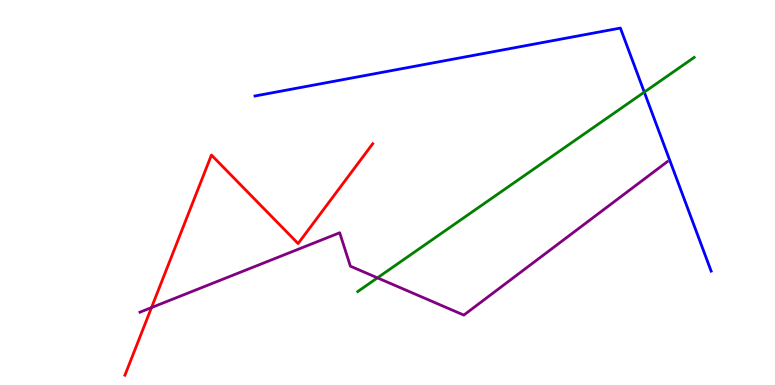[{'lines': ['blue', 'red'], 'intersections': []}, {'lines': ['green', 'red'], 'intersections': []}, {'lines': ['purple', 'red'], 'intersections': [{'x': 1.95, 'y': 2.01}]}, {'lines': ['blue', 'green'], 'intersections': [{'x': 8.31, 'y': 7.61}]}, {'lines': ['blue', 'purple'], 'intersections': []}, {'lines': ['green', 'purple'], 'intersections': [{'x': 4.87, 'y': 2.78}]}]